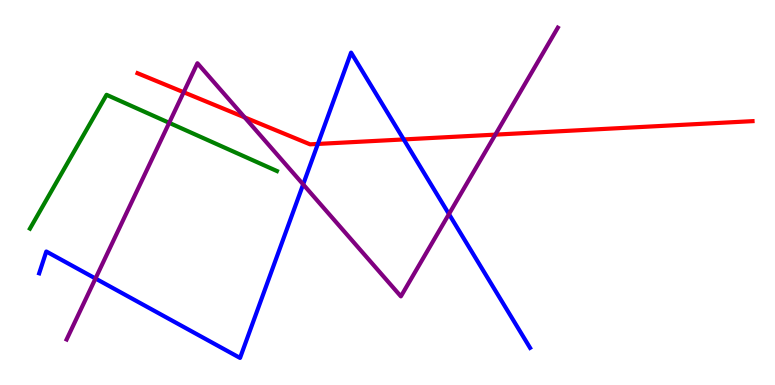[{'lines': ['blue', 'red'], 'intersections': [{'x': 4.1, 'y': 6.26}, {'x': 5.21, 'y': 6.38}]}, {'lines': ['green', 'red'], 'intersections': []}, {'lines': ['purple', 'red'], 'intersections': [{'x': 2.37, 'y': 7.6}, {'x': 3.16, 'y': 6.95}, {'x': 6.39, 'y': 6.5}]}, {'lines': ['blue', 'green'], 'intersections': []}, {'lines': ['blue', 'purple'], 'intersections': [{'x': 1.23, 'y': 2.77}, {'x': 3.91, 'y': 5.21}, {'x': 5.79, 'y': 4.44}]}, {'lines': ['green', 'purple'], 'intersections': [{'x': 2.18, 'y': 6.81}]}]